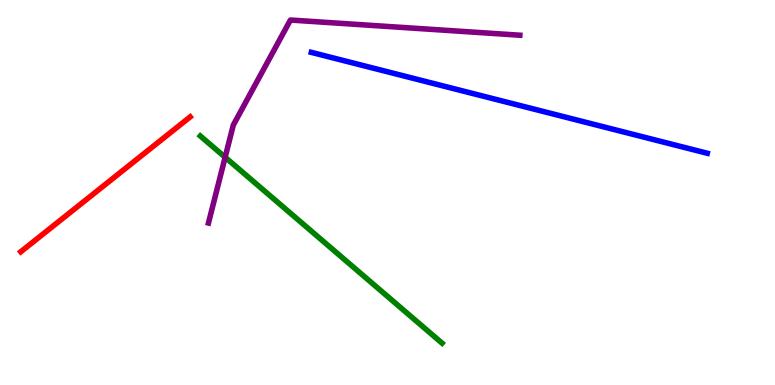[{'lines': ['blue', 'red'], 'intersections': []}, {'lines': ['green', 'red'], 'intersections': []}, {'lines': ['purple', 'red'], 'intersections': []}, {'lines': ['blue', 'green'], 'intersections': []}, {'lines': ['blue', 'purple'], 'intersections': []}, {'lines': ['green', 'purple'], 'intersections': [{'x': 2.91, 'y': 5.92}]}]